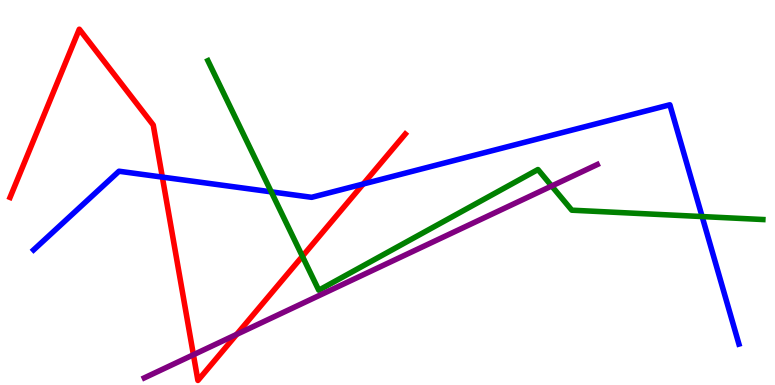[{'lines': ['blue', 'red'], 'intersections': [{'x': 2.09, 'y': 5.4}, {'x': 4.69, 'y': 5.22}]}, {'lines': ['green', 'red'], 'intersections': [{'x': 3.9, 'y': 3.34}]}, {'lines': ['purple', 'red'], 'intersections': [{'x': 2.5, 'y': 0.786}, {'x': 3.05, 'y': 1.32}]}, {'lines': ['blue', 'green'], 'intersections': [{'x': 3.5, 'y': 5.02}, {'x': 9.06, 'y': 4.38}]}, {'lines': ['blue', 'purple'], 'intersections': []}, {'lines': ['green', 'purple'], 'intersections': [{'x': 7.12, 'y': 5.17}]}]